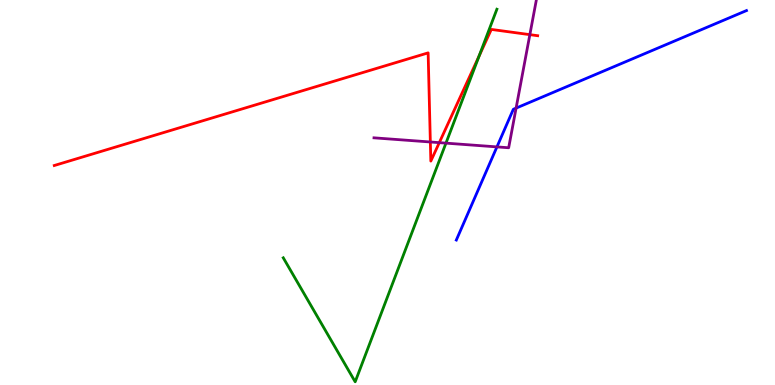[{'lines': ['blue', 'red'], 'intersections': []}, {'lines': ['green', 'red'], 'intersections': [{'x': 6.18, 'y': 8.54}]}, {'lines': ['purple', 'red'], 'intersections': [{'x': 5.55, 'y': 6.31}, {'x': 5.67, 'y': 6.29}, {'x': 6.84, 'y': 9.1}]}, {'lines': ['blue', 'green'], 'intersections': []}, {'lines': ['blue', 'purple'], 'intersections': [{'x': 6.41, 'y': 6.18}, {'x': 6.66, 'y': 7.19}]}, {'lines': ['green', 'purple'], 'intersections': [{'x': 5.75, 'y': 6.28}]}]